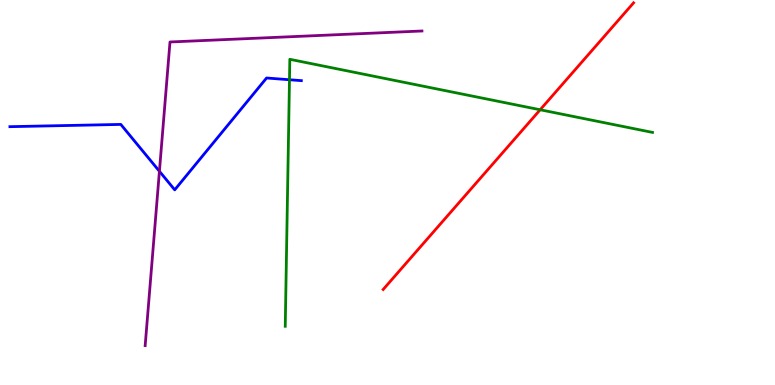[{'lines': ['blue', 'red'], 'intersections': []}, {'lines': ['green', 'red'], 'intersections': [{'x': 6.97, 'y': 7.15}]}, {'lines': ['purple', 'red'], 'intersections': []}, {'lines': ['blue', 'green'], 'intersections': [{'x': 3.74, 'y': 7.93}]}, {'lines': ['blue', 'purple'], 'intersections': [{'x': 2.06, 'y': 5.55}]}, {'lines': ['green', 'purple'], 'intersections': []}]